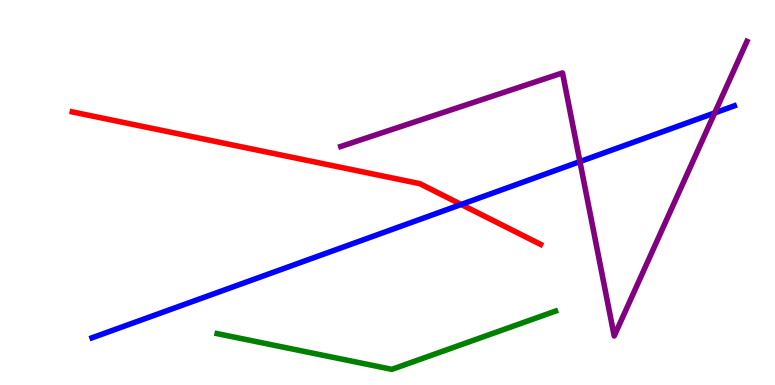[{'lines': ['blue', 'red'], 'intersections': [{'x': 5.95, 'y': 4.69}]}, {'lines': ['green', 'red'], 'intersections': []}, {'lines': ['purple', 'red'], 'intersections': []}, {'lines': ['blue', 'green'], 'intersections': []}, {'lines': ['blue', 'purple'], 'intersections': [{'x': 7.48, 'y': 5.8}, {'x': 9.22, 'y': 7.07}]}, {'lines': ['green', 'purple'], 'intersections': []}]